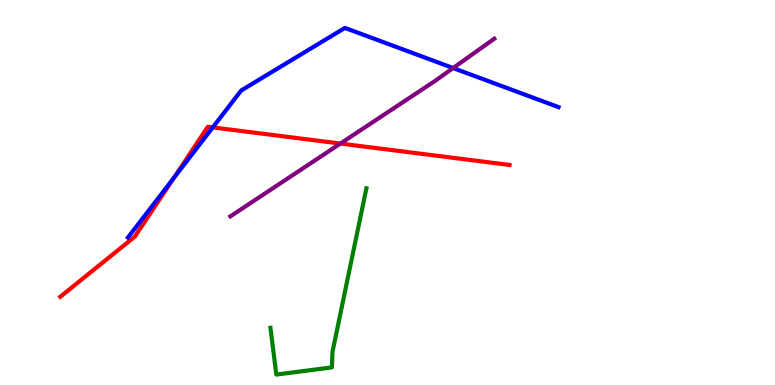[{'lines': ['blue', 'red'], 'intersections': [{'x': 2.24, 'y': 5.37}, {'x': 2.75, 'y': 6.69}]}, {'lines': ['green', 'red'], 'intersections': []}, {'lines': ['purple', 'red'], 'intersections': [{'x': 4.39, 'y': 6.27}]}, {'lines': ['blue', 'green'], 'intersections': []}, {'lines': ['blue', 'purple'], 'intersections': [{'x': 5.85, 'y': 8.23}]}, {'lines': ['green', 'purple'], 'intersections': []}]